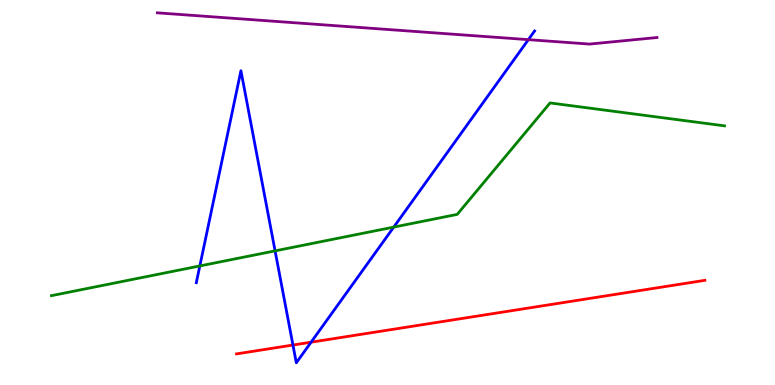[{'lines': ['blue', 'red'], 'intersections': [{'x': 3.78, 'y': 1.04}, {'x': 4.01, 'y': 1.11}]}, {'lines': ['green', 'red'], 'intersections': []}, {'lines': ['purple', 'red'], 'intersections': []}, {'lines': ['blue', 'green'], 'intersections': [{'x': 2.58, 'y': 3.09}, {'x': 3.55, 'y': 3.48}, {'x': 5.08, 'y': 4.1}]}, {'lines': ['blue', 'purple'], 'intersections': [{'x': 6.82, 'y': 8.97}]}, {'lines': ['green', 'purple'], 'intersections': []}]